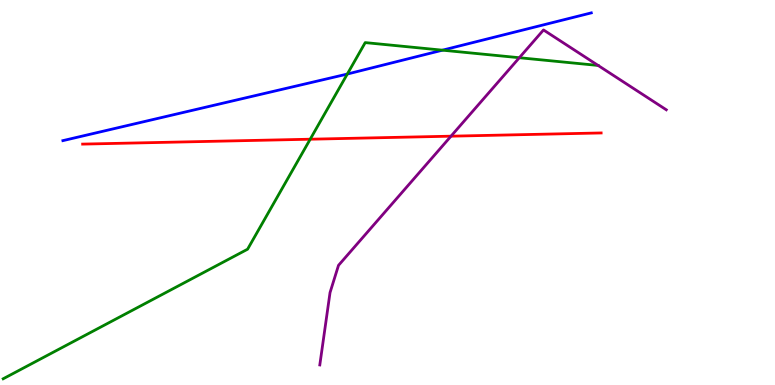[{'lines': ['blue', 'red'], 'intersections': []}, {'lines': ['green', 'red'], 'intersections': [{'x': 4.0, 'y': 6.38}]}, {'lines': ['purple', 'red'], 'intersections': [{'x': 5.82, 'y': 6.46}]}, {'lines': ['blue', 'green'], 'intersections': [{'x': 4.48, 'y': 8.08}, {'x': 5.71, 'y': 8.7}]}, {'lines': ['blue', 'purple'], 'intersections': []}, {'lines': ['green', 'purple'], 'intersections': [{'x': 6.7, 'y': 8.5}]}]